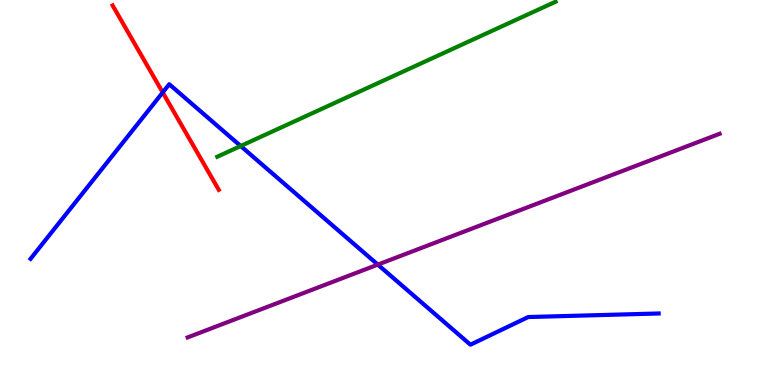[{'lines': ['blue', 'red'], 'intersections': [{'x': 2.1, 'y': 7.6}]}, {'lines': ['green', 'red'], 'intersections': []}, {'lines': ['purple', 'red'], 'intersections': []}, {'lines': ['blue', 'green'], 'intersections': [{'x': 3.11, 'y': 6.21}]}, {'lines': ['blue', 'purple'], 'intersections': [{'x': 4.88, 'y': 3.13}]}, {'lines': ['green', 'purple'], 'intersections': []}]